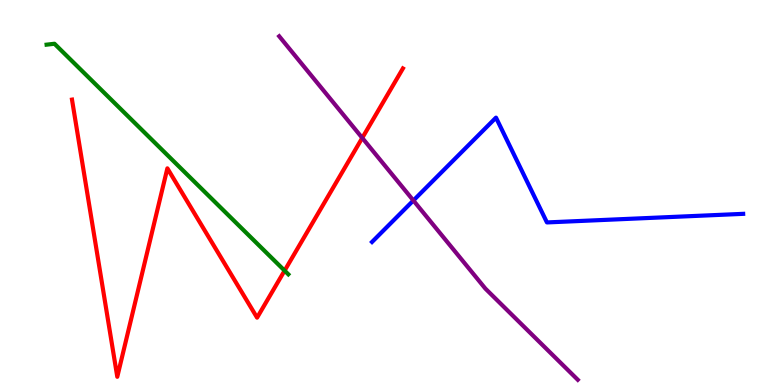[{'lines': ['blue', 'red'], 'intersections': []}, {'lines': ['green', 'red'], 'intersections': [{'x': 3.67, 'y': 2.97}]}, {'lines': ['purple', 'red'], 'intersections': [{'x': 4.67, 'y': 6.42}]}, {'lines': ['blue', 'green'], 'intersections': []}, {'lines': ['blue', 'purple'], 'intersections': [{'x': 5.33, 'y': 4.79}]}, {'lines': ['green', 'purple'], 'intersections': []}]